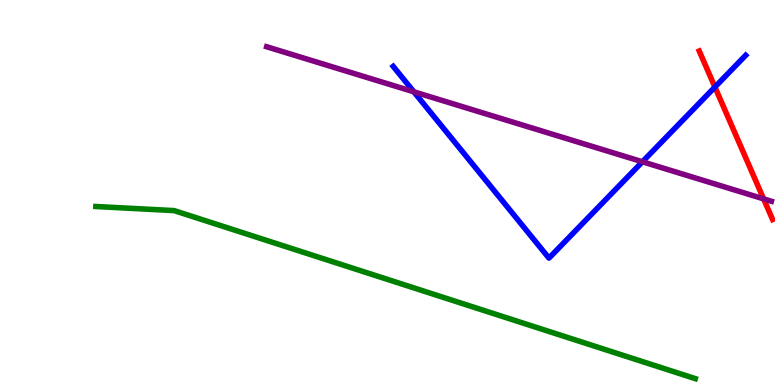[{'lines': ['blue', 'red'], 'intersections': [{'x': 9.22, 'y': 7.74}]}, {'lines': ['green', 'red'], 'intersections': []}, {'lines': ['purple', 'red'], 'intersections': [{'x': 9.85, 'y': 4.83}]}, {'lines': ['blue', 'green'], 'intersections': []}, {'lines': ['blue', 'purple'], 'intersections': [{'x': 5.34, 'y': 7.62}, {'x': 8.29, 'y': 5.8}]}, {'lines': ['green', 'purple'], 'intersections': []}]